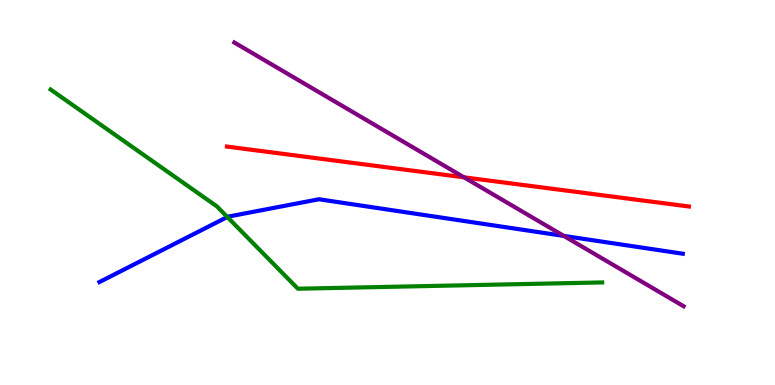[{'lines': ['blue', 'red'], 'intersections': []}, {'lines': ['green', 'red'], 'intersections': []}, {'lines': ['purple', 'red'], 'intersections': [{'x': 5.99, 'y': 5.39}]}, {'lines': ['blue', 'green'], 'intersections': [{'x': 2.93, 'y': 4.36}]}, {'lines': ['blue', 'purple'], 'intersections': [{'x': 7.28, 'y': 3.87}]}, {'lines': ['green', 'purple'], 'intersections': []}]